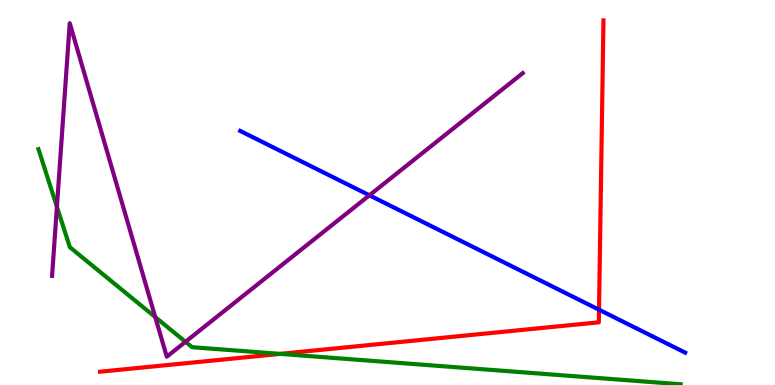[{'lines': ['blue', 'red'], 'intersections': [{'x': 7.73, 'y': 1.96}]}, {'lines': ['green', 'red'], 'intersections': [{'x': 3.62, 'y': 0.808}]}, {'lines': ['purple', 'red'], 'intersections': []}, {'lines': ['blue', 'green'], 'intersections': []}, {'lines': ['blue', 'purple'], 'intersections': [{'x': 4.77, 'y': 4.93}]}, {'lines': ['green', 'purple'], 'intersections': [{'x': 0.734, 'y': 4.63}, {'x': 2.0, 'y': 1.76}, {'x': 2.39, 'y': 1.12}]}]